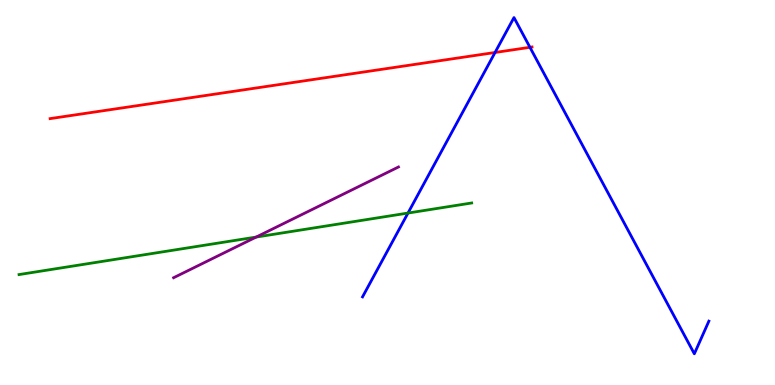[{'lines': ['blue', 'red'], 'intersections': [{'x': 6.39, 'y': 8.64}, {'x': 6.84, 'y': 8.77}]}, {'lines': ['green', 'red'], 'intersections': []}, {'lines': ['purple', 'red'], 'intersections': []}, {'lines': ['blue', 'green'], 'intersections': [{'x': 5.26, 'y': 4.47}]}, {'lines': ['blue', 'purple'], 'intersections': []}, {'lines': ['green', 'purple'], 'intersections': [{'x': 3.31, 'y': 3.84}]}]